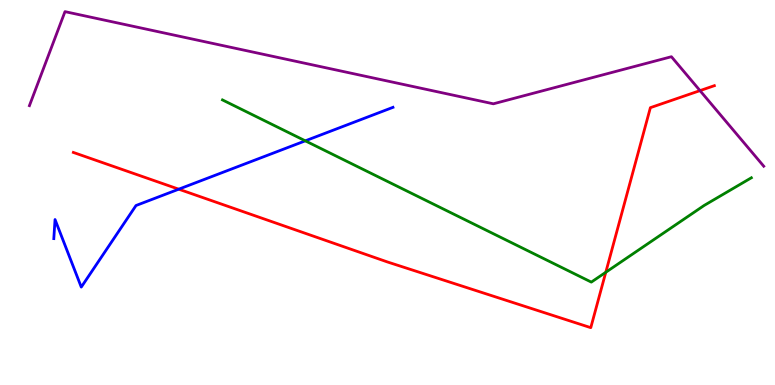[{'lines': ['blue', 'red'], 'intersections': [{'x': 2.31, 'y': 5.09}]}, {'lines': ['green', 'red'], 'intersections': [{'x': 7.82, 'y': 2.93}]}, {'lines': ['purple', 'red'], 'intersections': [{'x': 9.03, 'y': 7.65}]}, {'lines': ['blue', 'green'], 'intersections': [{'x': 3.94, 'y': 6.34}]}, {'lines': ['blue', 'purple'], 'intersections': []}, {'lines': ['green', 'purple'], 'intersections': []}]